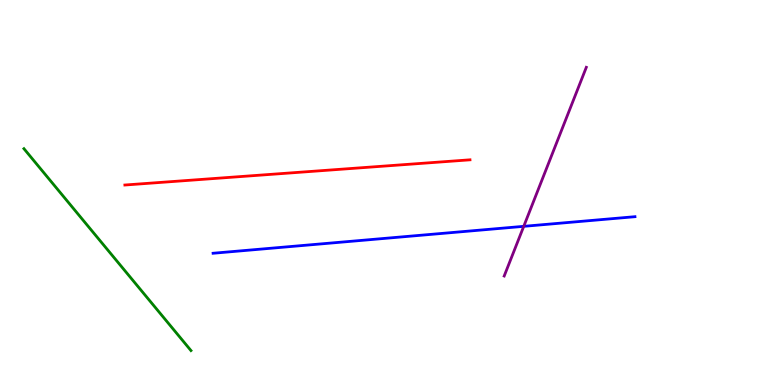[{'lines': ['blue', 'red'], 'intersections': []}, {'lines': ['green', 'red'], 'intersections': []}, {'lines': ['purple', 'red'], 'intersections': []}, {'lines': ['blue', 'green'], 'intersections': []}, {'lines': ['blue', 'purple'], 'intersections': [{'x': 6.76, 'y': 4.12}]}, {'lines': ['green', 'purple'], 'intersections': []}]